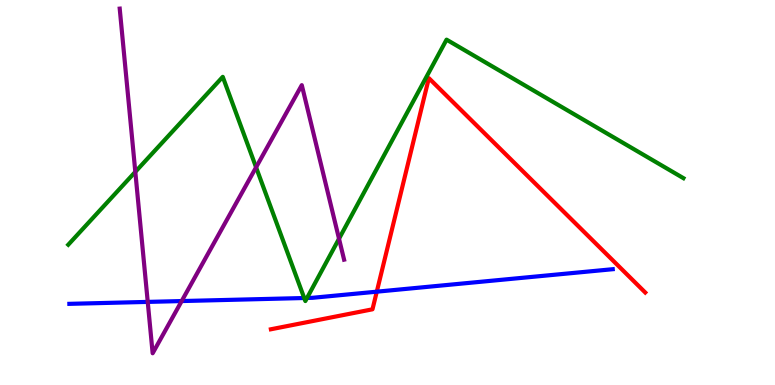[{'lines': ['blue', 'red'], 'intersections': [{'x': 4.86, 'y': 2.42}]}, {'lines': ['green', 'red'], 'intersections': []}, {'lines': ['purple', 'red'], 'intersections': []}, {'lines': ['blue', 'green'], 'intersections': [{'x': 3.93, 'y': 2.26}, {'x': 3.96, 'y': 2.26}]}, {'lines': ['blue', 'purple'], 'intersections': [{'x': 1.91, 'y': 2.16}, {'x': 2.34, 'y': 2.18}]}, {'lines': ['green', 'purple'], 'intersections': [{'x': 1.75, 'y': 5.54}, {'x': 3.3, 'y': 5.65}, {'x': 4.37, 'y': 3.8}]}]